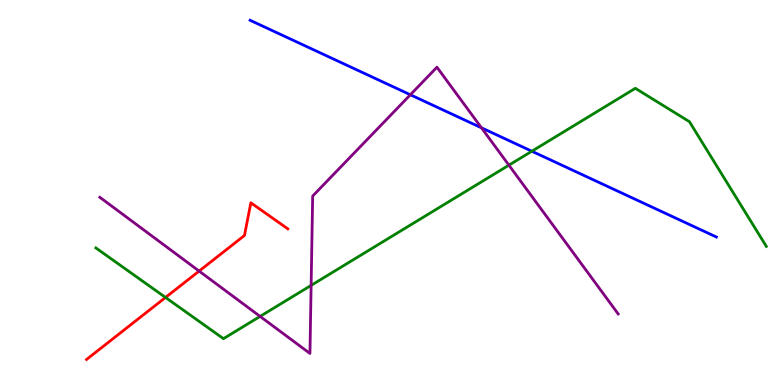[{'lines': ['blue', 'red'], 'intersections': []}, {'lines': ['green', 'red'], 'intersections': [{'x': 2.14, 'y': 2.27}]}, {'lines': ['purple', 'red'], 'intersections': [{'x': 2.57, 'y': 2.96}]}, {'lines': ['blue', 'green'], 'intersections': [{'x': 6.86, 'y': 6.07}]}, {'lines': ['blue', 'purple'], 'intersections': [{'x': 5.3, 'y': 7.54}, {'x': 6.21, 'y': 6.68}]}, {'lines': ['green', 'purple'], 'intersections': [{'x': 3.36, 'y': 1.78}, {'x': 4.01, 'y': 2.59}, {'x': 6.57, 'y': 5.71}]}]